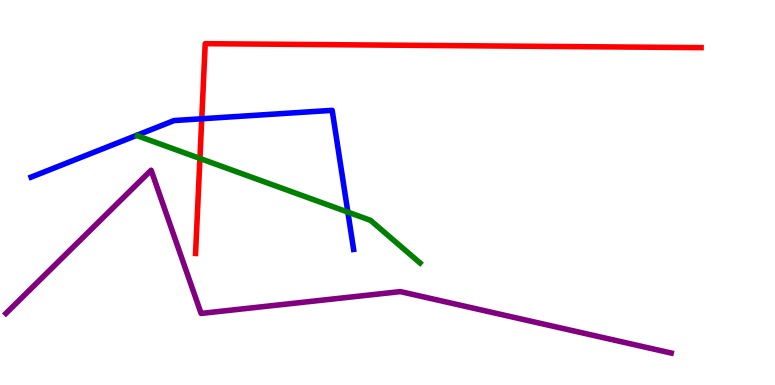[{'lines': ['blue', 'red'], 'intersections': [{'x': 2.6, 'y': 6.92}]}, {'lines': ['green', 'red'], 'intersections': [{'x': 2.58, 'y': 5.88}]}, {'lines': ['purple', 'red'], 'intersections': []}, {'lines': ['blue', 'green'], 'intersections': [{'x': 4.49, 'y': 4.49}]}, {'lines': ['blue', 'purple'], 'intersections': []}, {'lines': ['green', 'purple'], 'intersections': []}]